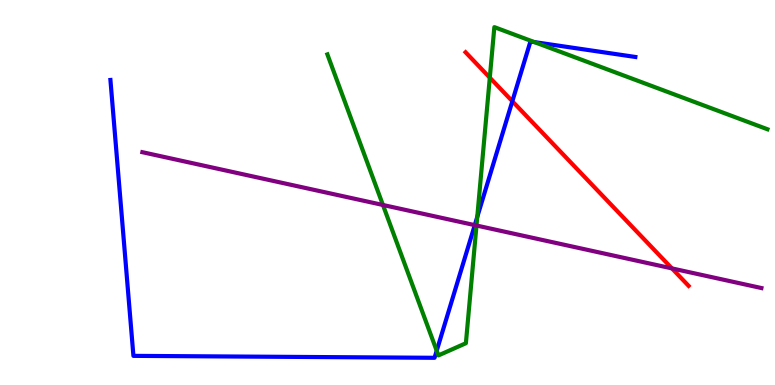[{'lines': ['blue', 'red'], 'intersections': [{'x': 6.61, 'y': 7.37}]}, {'lines': ['green', 'red'], 'intersections': [{'x': 6.32, 'y': 7.98}]}, {'lines': ['purple', 'red'], 'intersections': [{'x': 8.67, 'y': 3.03}]}, {'lines': ['blue', 'green'], 'intersections': [{'x': 5.63, 'y': 0.891}, {'x': 6.16, 'y': 4.37}, {'x': 6.89, 'y': 8.91}]}, {'lines': ['blue', 'purple'], 'intersections': [{'x': 6.13, 'y': 4.15}]}, {'lines': ['green', 'purple'], 'intersections': [{'x': 4.94, 'y': 4.68}, {'x': 6.15, 'y': 4.14}]}]